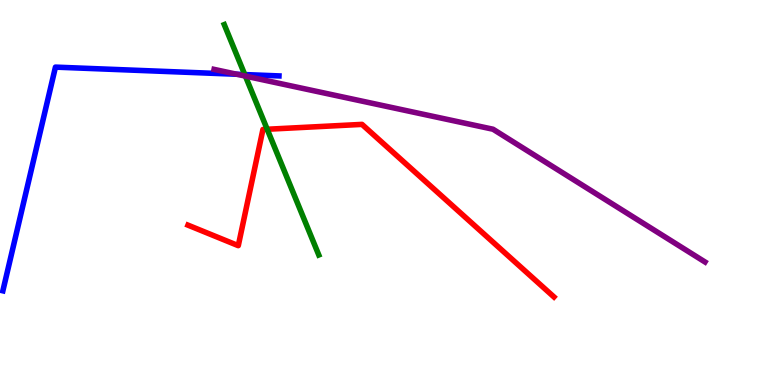[{'lines': ['blue', 'red'], 'intersections': []}, {'lines': ['green', 'red'], 'intersections': [{'x': 3.45, 'y': 6.64}]}, {'lines': ['purple', 'red'], 'intersections': []}, {'lines': ['blue', 'green'], 'intersections': [{'x': 3.16, 'y': 8.06}]}, {'lines': ['blue', 'purple'], 'intersections': [{'x': 3.06, 'y': 8.07}]}, {'lines': ['green', 'purple'], 'intersections': [{'x': 3.17, 'y': 8.02}]}]